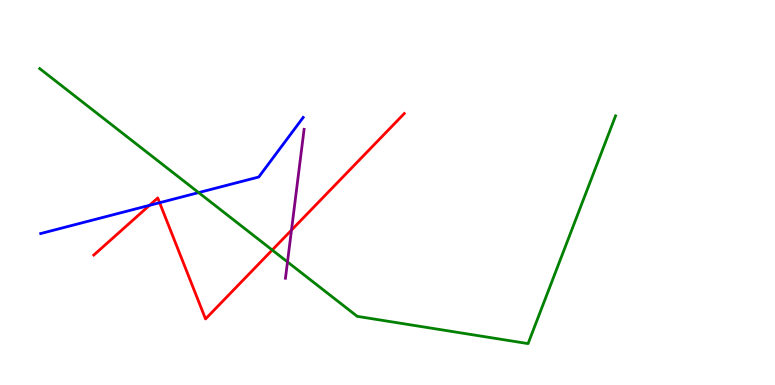[{'lines': ['blue', 'red'], 'intersections': [{'x': 1.93, 'y': 4.67}, {'x': 2.06, 'y': 4.73}]}, {'lines': ['green', 'red'], 'intersections': [{'x': 3.51, 'y': 3.51}]}, {'lines': ['purple', 'red'], 'intersections': [{'x': 3.76, 'y': 4.02}]}, {'lines': ['blue', 'green'], 'intersections': [{'x': 2.56, 'y': 5.0}]}, {'lines': ['blue', 'purple'], 'intersections': []}, {'lines': ['green', 'purple'], 'intersections': [{'x': 3.71, 'y': 3.2}]}]